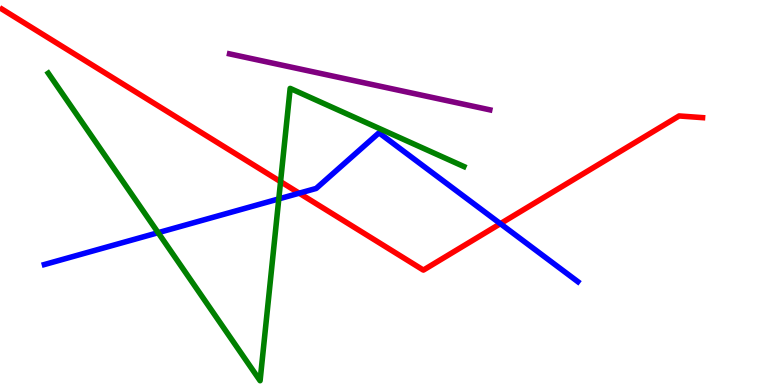[{'lines': ['blue', 'red'], 'intersections': [{'x': 3.86, 'y': 4.98}, {'x': 6.46, 'y': 4.19}]}, {'lines': ['green', 'red'], 'intersections': [{'x': 3.62, 'y': 5.28}]}, {'lines': ['purple', 'red'], 'intersections': []}, {'lines': ['blue', 'green'], 'intersections': [{'x': 2.04, 'y': 3.96}, {'x': 3.6, 'y': 4.83}]}, {'lines': ['blue', 'purple'], 'intersections': []}, {'lines': ['green', 'purple'], 'intersections': []}]